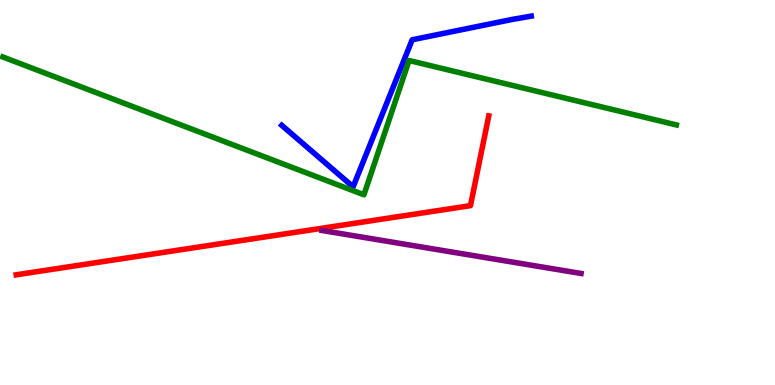[{'lines': ['blue', 'red'], 'intersections': []}, {'lines': ['green', 'red'], 'intersections': []}, {'lines': ['purple', 'red'], 'intersections': []}, {'lines': ['blue', 'green'], 'intersections': []}, {'lines': ['blue', 'purple'], 'intersections': []}, {'lines': ['green', 'purple'], 'intersections': []}]